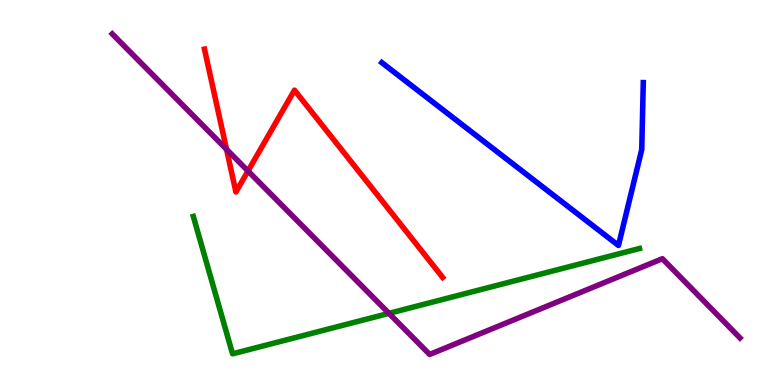[{'lines': ['blue', 'red'], 'intersections': []}, {'lines': ['green', 'red'], 'intersections': []}, {'lines': ['purple', 'red'], 'intersections': [{'x': 2.92, 'y': 6.12}, {'x': 3.2, 'y': 5.56}]}, {'lines': ['blue', 'green'], 'intersections': []}, {'lines': ['blue', 'purple'], 'intersections': []}, {'lines': ['green', 'purple'], 'intersections': [{'x': 5.02, 'y': 1.86}]}]